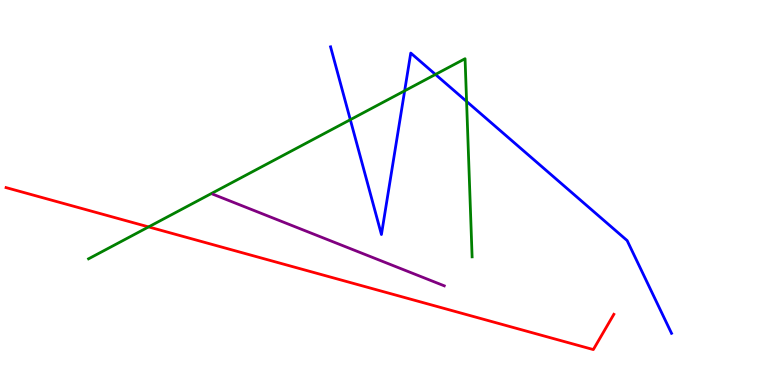[{'lines': ['blue', 'red'], 'intersections': []}, {'lines': ['green', 'red'], 'intersections': [{'x': 1.92, 'y': 4.11}]}, {'lines': ['purple', 'red'], 'intersections': []}, {'lines': ['blue', 'green'], 'intersections': [{'x': 4.52, 'y': 6.89}, {'x': 5.22, 'y': 7.64}, {'x': 5.62, 'y': 8.07}, {'x': 6.02, 'y': 7.37}]}, {'lines': ['blue', 'purple'], 'intersections': []}, {'lines': ['green', 'purple'], 'intersections': []}]